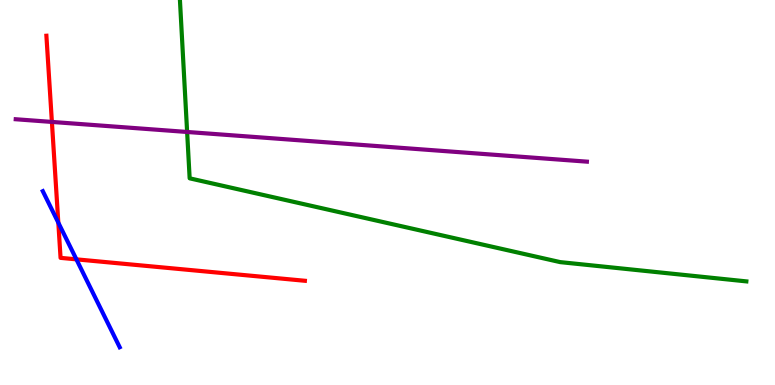[{'lines': ['blue', 'red'], 'intersections': [{'x': 0.752, 'y': 4.22}, {'x': 0.986, 'y': 3.26}]}, {'lines': ['green', 'red'], 'intersections': []}, {'lines': ['purple', 'red'], 'intersections': [{'x': 0.67, 'y': 6.83}]}, {'lines': ['blue', 'green'], 'intersections': []}, {'lines': ['blue', 'purple'], 'intersections': []}, {'lines': ['green', 'purple'], 'intersections': [{'x': 2.41, 'y': 6.57}]}]